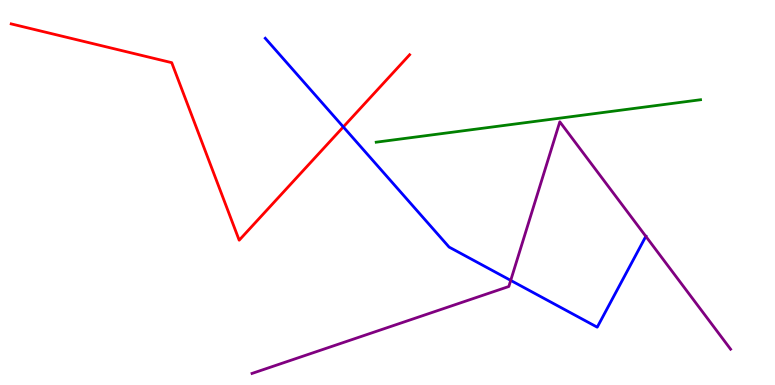[{'lines': ['blue', 'red'], 'intersections': [{'x': 4.43, 'y': 6.7}]}, {'lines': ['green', 'red'], 'intersections': []}, {'lines': ['purple', 'red'], 'intersections': []}, {'lines': ['blue', 'green'], 'intersections': []}, {'lines': ['blue', 'purple'], 'intersections': [{'x': 6.59, 'y': 2.72}, {'x': 8.33, 'y': 3.86}]}, {'lines': ['green', 'purple'], 'intersections': []}]